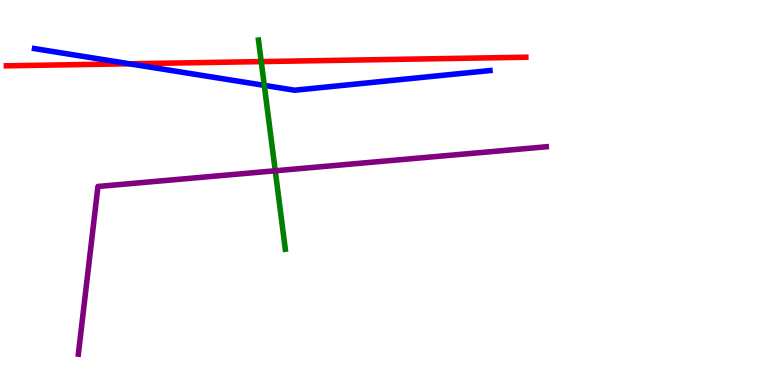[{'lines': ['blue', 'red'], 'intersections': [{'x': 1.67, 'y': 8.34}]}, {'lines': ['green', 'red'], 'intersections': [{'x': 3.37, 'y': 8.4}]}, {'lines': ['purple', 'red'], 'intersections': []}, {'lines': ['blue', 'green'], 'intersections': [{'x': 3.41, 'y': 7.78}]}, {'lines': ['blue', 'purple'], 'intersections': []}, {'lines': ['green', 'purple'], 'intersections': [{'x': 3.55, 'y': 5.56}]}]